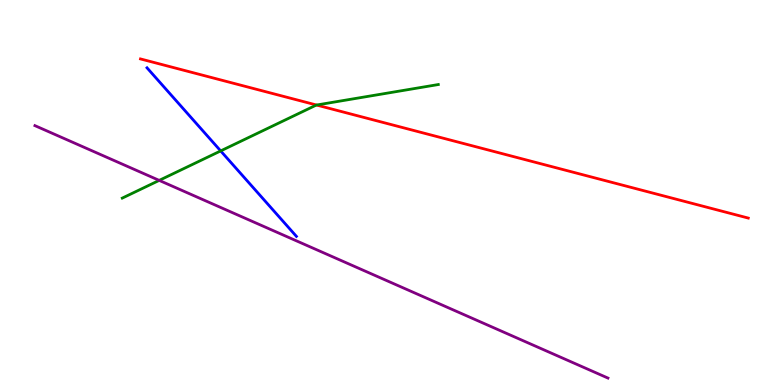[{'lines': ['blue', 'red'], 'intersections': []}, {'lines': ['green', 'red'], 'intersections': [{'x': 4.08, 'y': 7.27}]}, {'lines': ['purple', 'red'], 'intersections': []}, {'lines': ['blue', 'green'], 'intersections': [{'x': 2.85, 'y': 6.08}]}, {'lines': ['blue', 'purple'], 'intersections': []}, {'lines': ['green', 'purple'], 'intersections': [{'x': 2.05, 'y': 5.31}]}]